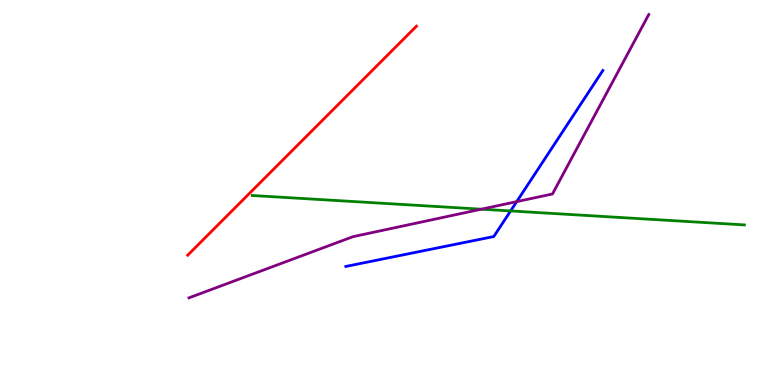[{'lines': ['blue', 'red'], 'intersections': []}, {'lines': ['green', 'red'], 'intersections': []}, {'lines': ['purple', 'red'], 'intersections': []}, {'lines': ['blue', 'green'], 'intersections': [{'x': 6.59, 'y': 4.52}]}, {'lines': ['blue', 'purple'], 'intersections': [{'x': 6.67, 'y': 4.76}]}, {'lines': ['green', 'purple'], 'intersections': [{'x': 6.21, 'y': 4.57}]}]